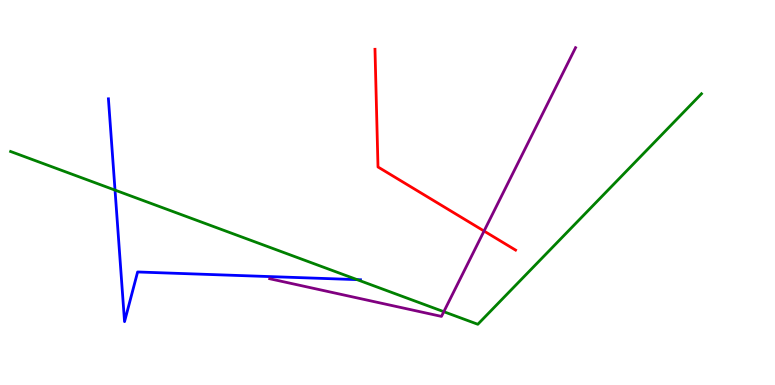[{'lines': ['blue', 'red'], 'intersections': []}, {'lines': ['green', 'red'], 'intersections': []}, {'lines': ['purple', 'red'], 'intersections': [{'x': 6.25, 'y': 4.0}]}, {'lines': ['blue', 'green'], 'intersections': [{'x': 1.48, 'y': 5.06}, {'x': 4.61, 'y': 2.74}]}, {'lines': ['blue', 'purple'], 'intersections': []}, {'lines': ['green', 'purple'], 'intersections': [{'x': 5.73, 'y': 1.9}]}]